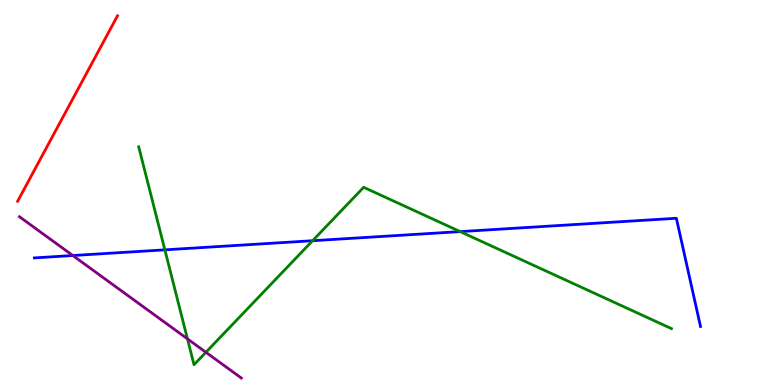[{'lines': ['blue', 'red'], 'intersections': []}, {'lines': ['green', 'red'], 'intersections': []}, {'lines': ['purple', 'red'], 'intersections': []}, {'lines': ['blue', 'green'], 'intersections': [{'x': 2.13, 'y': 3.51}, {'x': 4.03, 'y': 3.75}, {'x': 5.94, 'y': 3.98}]}, {'lines': ['blue', 'purple'], 'intersections': [{'x': 0.94, 'y': 3.36}]}, {'lines': ['green', 'purple'], 'intersections': [{'x': 2.42, 'y': 1.2}, {'x': 2.66, 'y': 0.85}]}]